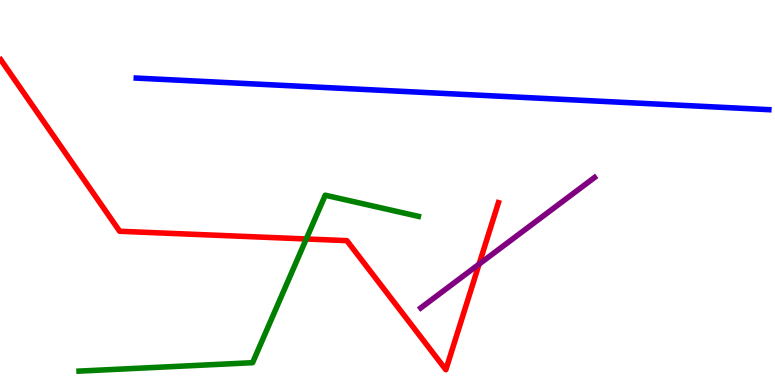[{'lines': ['blue', 'red'], 'intersections': []}, {'lines': ['green', 'red'], 'intersections': [{'x': 3.95, 'y': 3.79}]}, {'lines': ['purple', 'red'], 'intersections': [{'x': 6.18, 'y': 3.14}]}, {'lines': ['blue', 'green'], 'intersections': []}, {'lines': ['blue', 'purple'], 'intersections': []}, {'lines': ['green', 'purple'], 'intersections': []}]